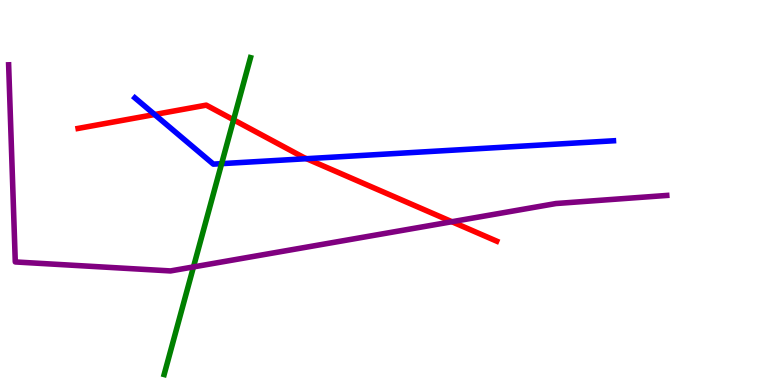[{'lines': ['blue', 'red'], 'intersections': [{'x': 2.0, 'y': 7.03}, {'x': 3.95, 'y': 5.88}]}, {'lines': ['green', 'red'], 'intersections': [{'x': 3.01, 'y': 6.89}]}, {'lines': ['purple', 'red'], 'intersections': [{'x': 5.83, 'y': 4.24}]}, {'lines': ['blue', 'green'], 'intersections': [{'x': 2.86, 'y': 5.75}]}, {'lines': ['blue', 'purple'], 'intersections': []}, {'lines': ['green', 'purple'], 'intersections': [{'x': 2.5, 'y': 3.07}]}]